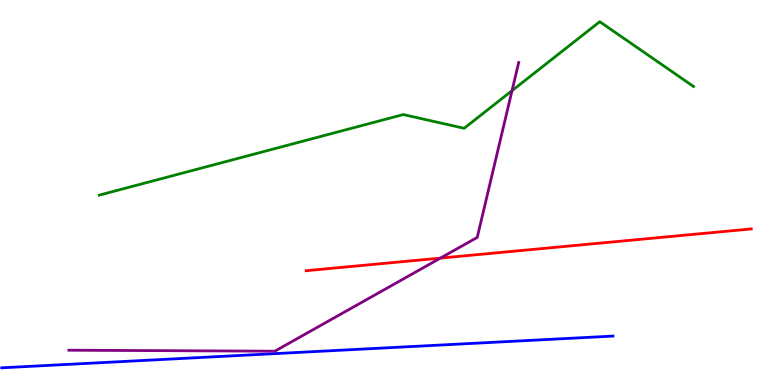[{'lines': ['blue', 'red'], 'intersections': []}, {'lines': ['green', 'red'], 'intersections': []}, {'lines': ['purple', 'red'], 'intersections': [{'x': 5.68, 'y': 3.3}]}, {'lines': ['blue', 'green'], 'intersections': []}, {'lines': ['blue', 'purple'], 'intersections': []}, {'lines': ['green', 'purple'], 'intersections': [{'x': 6.61, 'y': 7.65}]}]